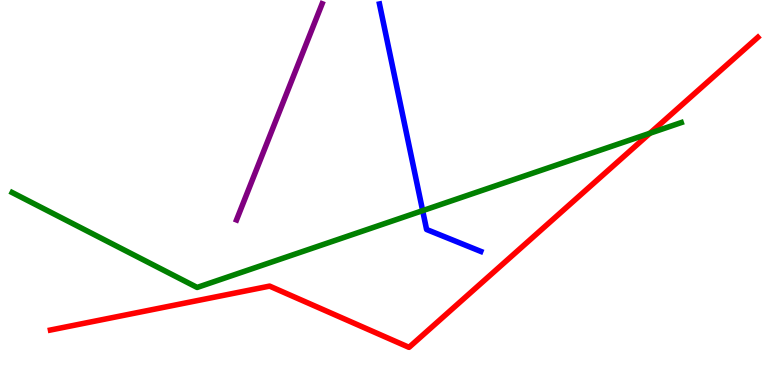[{'lines': ['blue', 'red'], 'intersections': []}, {'lines': ['green', 'red'], 'intersections': [{'x': 8.39, 'y': 6.54}]}, {'lines': ['purple', 'red'], 'intersections': []}, {'lines': ['blue', 'green'], 'intersections': [{'x': 5.45, 'y': 4.53}]}, {'lines': ['blue', 'purple'], 'intersections': []}, {'lines': ['green', 'purple'], 'intersections': []}]